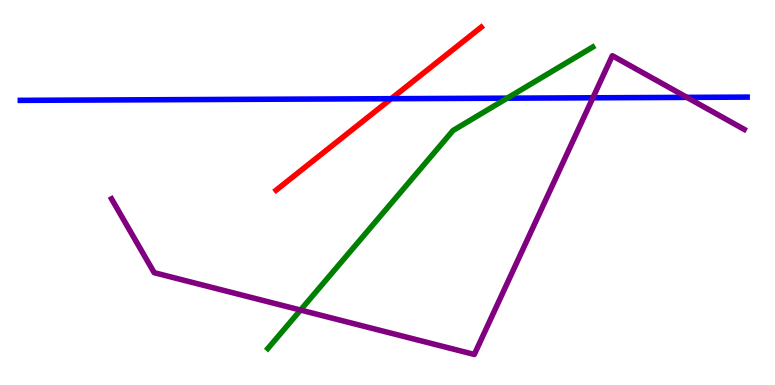[{'lines': ['blue', 'red'], 'intersections': [{'x': 5.05, 'y': 7.44}]}, {'lines': ['green', 'red'], 'intersections': []}, {'lines': ['purple', 'red'], 'intersections': []}, {'lines': ['blue', 'green'], 'intersections': [{'x': 6.54, 'y': 7.45}]}, {'lines': ['blue', 'purple'], 'intersections': [{'x': 7.65, 'y': 7.46}, {'x': 8.86, 'y': 7.47}]}, {'lines': ['green', 'purple'], 'intersections': [{'x': 3.88, 'y': 1.95}]}]